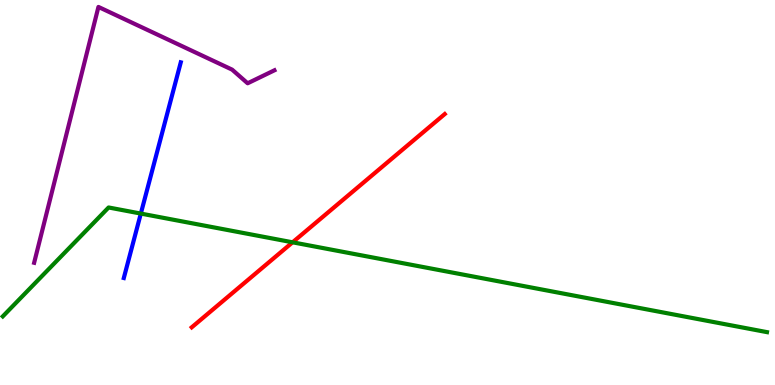[{'lines': ['blue', 'red'], 'intersections': []}, {'lines': ['green', 'red'], 'intersections': [{'x': 3.78, 'y': 3.71}]}, {'lines': ['purple', 'red'], 'intersections': []}, {'lines': ['blue', 'green'], 'intersections': [{'x': 1.82, 'y': 4.45}]}, {'lines': ['blue', 'purple'], 'intersections': []}, {'lines': ['green', 'purple'], 'intersections': []}]